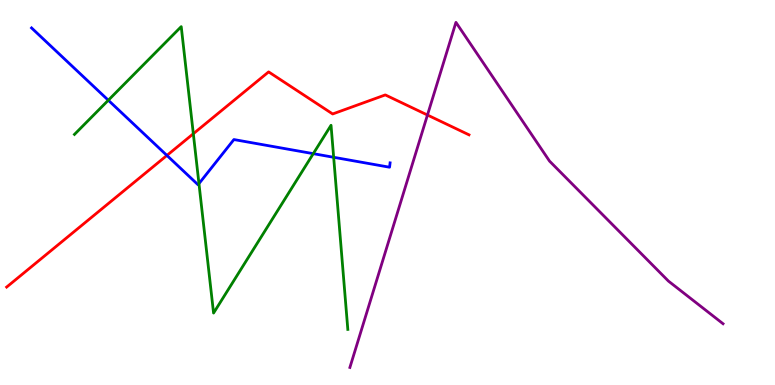[{'lines': ['blue', 'red'], 'intersections': [{'x': 2.15, 'y': 5.96}]}, {'lines': ['green', 'red'], 'intersections': [{'x': 2.49, 'y': 6.53}]}, {'lines': ['purple', 'red'], 'intersections': [{'x': 5.52, 'y': 7.01}]}, {'lines': ['blue', 'green'], 'intersections': [{'x': 1.4, 'y': 7.4}, {'x': 2.57, 'y': 5.23}, {'x': 4.04, 'y': 6.01}, {'x': 4.31, 'y': 5.91}]}, {'lines': ['blue', 'purple'], 'intersections': []}, {'lines': ['green', 'purple'], 'intersections': []}]